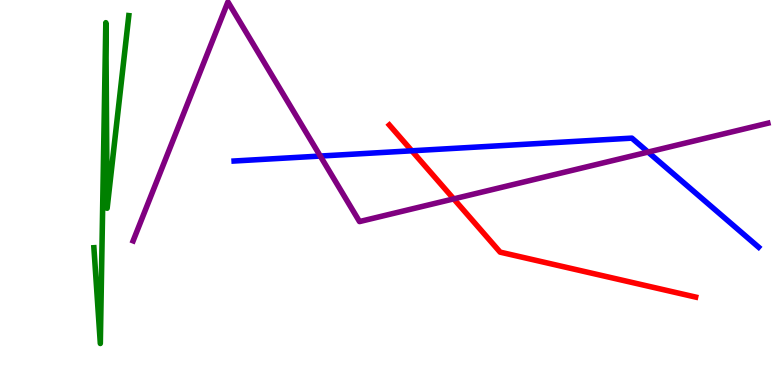[{'lines': ['blue', 'red'], 'intersections': [{'x': 5.31, 'y': 6.08}]}, {'lines': ['green', 'red'], 'intersections': []}, {'lines': ['purple', 'red'], 'intersections': [{'x': 5.85, 'y': 4.83}]}, {'lines': ['blue', 'green'], 'intersections': []}, {'lines': ['blue', 'purple'], 'intersections': [{'x': 4.13, 'y': 5.95}, {'x': 8.36, 'y': 6.05}]}, {'lines': ['green', 'purple'], 'intersections': []}]